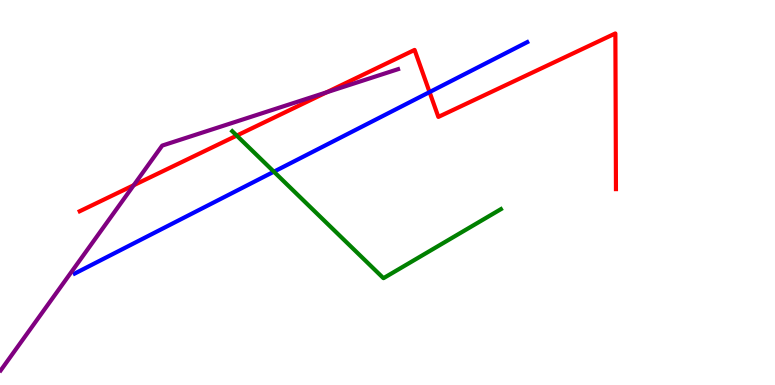[{'lines': ['blue', 'red'], 'intersections': [{'x': 5.54, 'y': 7.61}]}, {'lines': ['green', 'red'], 'intersections': [{'x': 3.05, 'y': 6.48}]}, {'lines': ['purple', 'red'], 'intersections': [{'x': 1.73, 'y': 5.19}, {'x': 4.21, 'y': 7.6}]}, {'lines': ['blue', 'green'], 'intersections': [{'x': 3.53, 'y': 5.54}]}, {'lines': ['blue', 'purple'], 'intersections': []}, {'lines': ['green', 'purple'], 'intersections': []}]